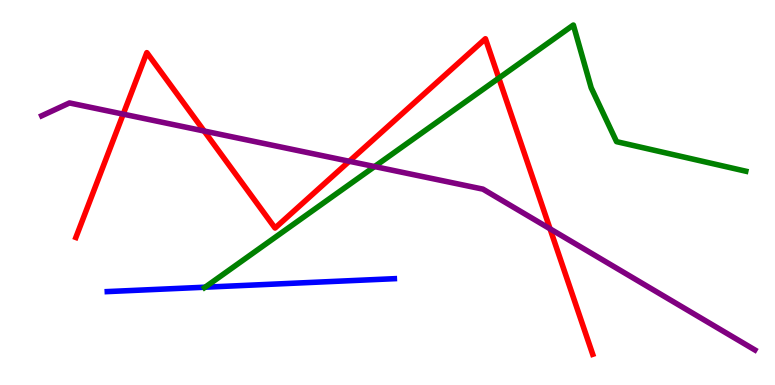[{'lines': ['blue', 'red'], 'intersections': []}, {'lines': ['green', 'red'], 'intersections': [{'x': 6.44, 'y': 7.97}]}, {'lines': ['purple', 'red'], 'intersections': [{'x': 1.59, 'y': 7.04}, {'x': 2.63, 'y': 6.6}, {'x': 4.51, 'y': 5.81}, {'x': 7.1, 'y': 4.06}]}, {'lines': ['blue', 'green'], 'intersections': [{'x': 2.65, 'y': 2.54}]}, {'lines': ['blue', 'purple'], 'intersections': []}, {'lines': ['green', 'purple'], 'intersections': [{'x': 4.83, 'y': 5.67}]}]